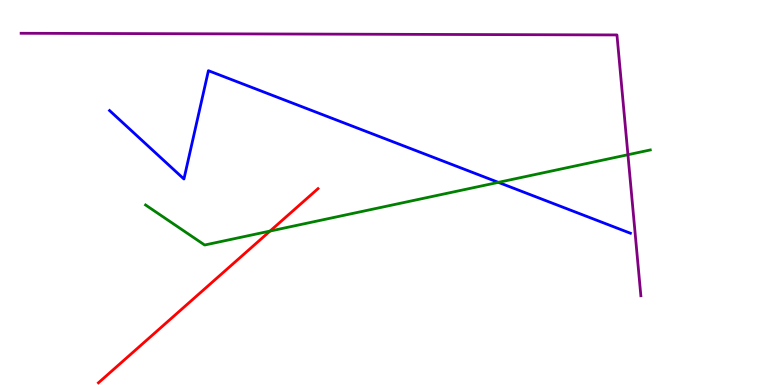[{'lines': ['blue', 'red'], 'intersections': []}, {'lines': ['green', 'red'], 'intersections': [{'x': 3.48, 'y': 4.0}]}, {'lines': ['purple', 'red'], 'intersections': []}, {'lines': ['blue', 'green'], 'intersections': [{'x': 6.43, 'y': 5.26}]}, {'lines': ['blue', 'purple'], 'intersections': []}, {'lines': ['green', 'purple'], 'intersections': [{'x': 8.1, 'y': 5.98}]}]